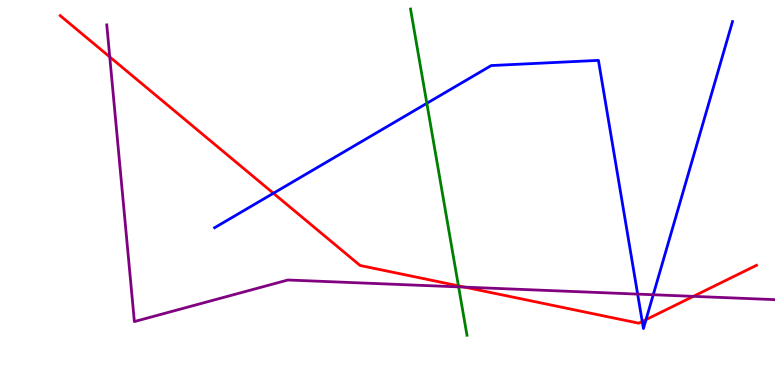[{'lines': ['blue', 'red'], 'intersections': [{'x': 3.53, 'y': 4.98}, {'x': 8.29, 'y': 1.65}, {'x': 8.34, 'y': 1.7}]}, {'lines': ['green', 'red'], 'intersections': [{'x': 5.92, 'y': 2.58}]}, {'lines': ['purple', 'red'], 'intersections': [{'x': 1.42, 'y': 8.52}, {'x': 6.0, 'y': 2.54}, {'x': 8.95, 'y': 2.3}]}, {'lines': ['blue', 'green'], 'intersections': [{'x': 5.51, 'y': 7.32}]}, {'lines': ['blue', 'purple'], 'intersections': [{'x': 8.23, 'y': 2.36}, {'x': 8.43, 'y': 2.34}]}, {'lines': ['green', 'purple'], 'intersections': [{'x': 5.92, 'y': 2.55}]}]